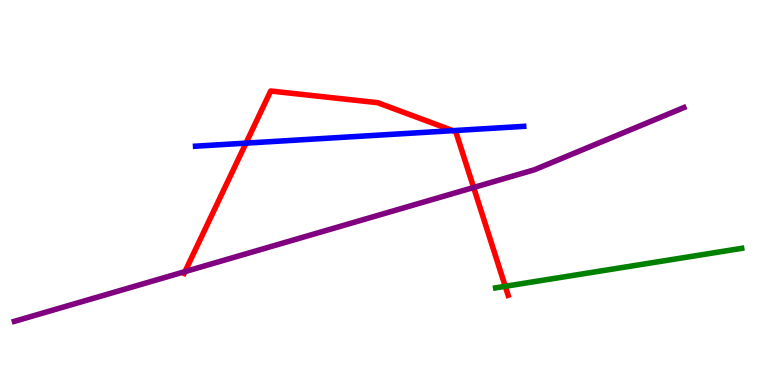[{'lines': ['blue', 'red'], 'intersections': [{'x': 3.17, 'y': 6.28}, {'x': 5.84, 'y': 6.61}]}, {'lines': ['green', 'red'], 'intersections': [{'x': 6.52, 'y': 2.56}]}, {'lines': ['purple', 'red'], 'intersections': [{'x': 2.39, 'y': 2.94}, {'x': 6.11, 'y': 5.13}]}, {'lines': ['blue', 'green'], 'intersections': []}, {'lines': ['blue', 'purple'], 'intersections': []}, {'lines': ['green', 'purple'], 'intersections': []}]